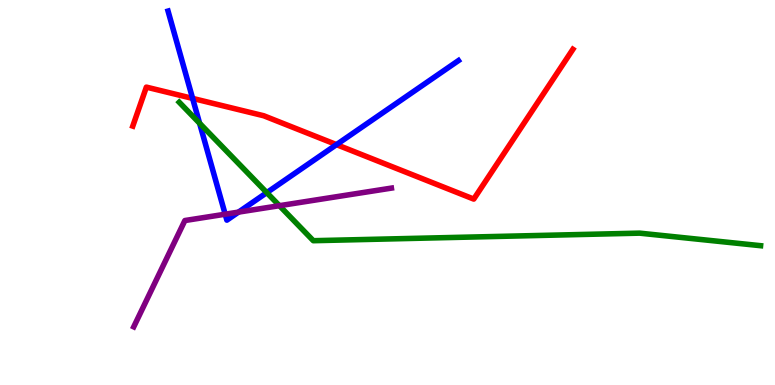[{'lines': ['blue', 'red'], 'intersections': [{'x': 2.49, 'y': 7.44}, {'x': 4.34, 'y': 6.24}]}, {'lines': ['green', 'red'], 'intersections': []}, {'lines': ['purple', 'red'], 'intersections': []}, {'lines': ['blue', 'green'], 'intersections': [{'x': 2.58, 'y': 6.8}, {'x': 3.44, 'y': 5.0}]}, {'lines': ['blue', 'purple'], 'intersections': [{'x': 2.91, 'y': 4.44}, {'x': 3.08, 'y': 4.49}]}, {'lines': ['green', 'purple'], 'intersections': [{'x': 3.61, 'y': 4.66}]}]